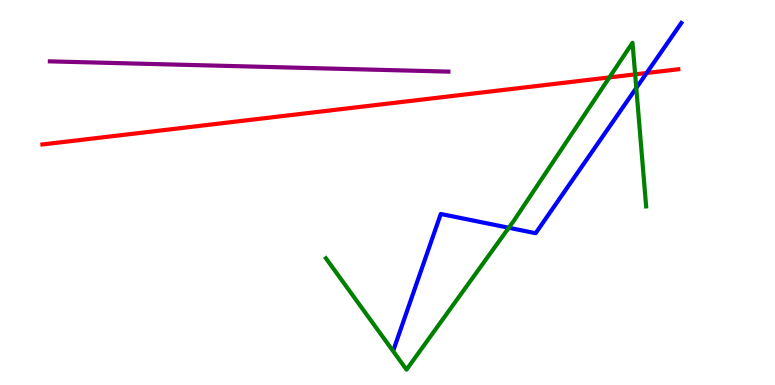[{'lines': ['blue', 'red'], 'intersections': [{'x': 8.34, 'y': 8.1}]}, {'lines': ['green', 'red'], 'intersections': [{'x': 7.86, 'y': 7.99}, {'x': 8.2, 'y': 8.07}]}, {'lines': ['purple', 'red'], 'intersections': []}, {'lines': ['blue', 'green'], 'intersections': [{'x': 6.57, 'y': 4.08}, {'x': 8.21, 'y': 7.71}]}, {'lines': ['blue', 'purple'], 'intersections': []}, {'lines': ['green', 'purple'], 'intersections': []}]